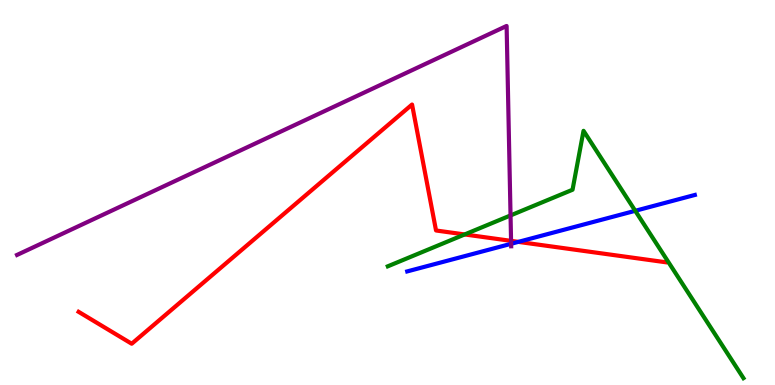[{'lines': ['blue', 'red'], 'intersections': [{'x': 6.69, 'y': 3.72}]}, {'lines': ['green', 'red'], 'intersections': [{'x': 6.0, 'y': 3.91}]}, {'lines': ['purple', 'red'], 'intersections': [{'x': 6.59, 'y': 3.74}]}, {'lines': ['blue', 'green'], 'intersections': [{'x': 8.2, 'y': 4.52}]}, {'lines': ['blue', 'purple'], 'intersections': [{'x': 6.6, 'y': 3.67}]}, {'lines': ['green', 'purple'], 'intersections': [{'x': 6.59, 'y': 4.4}]}]